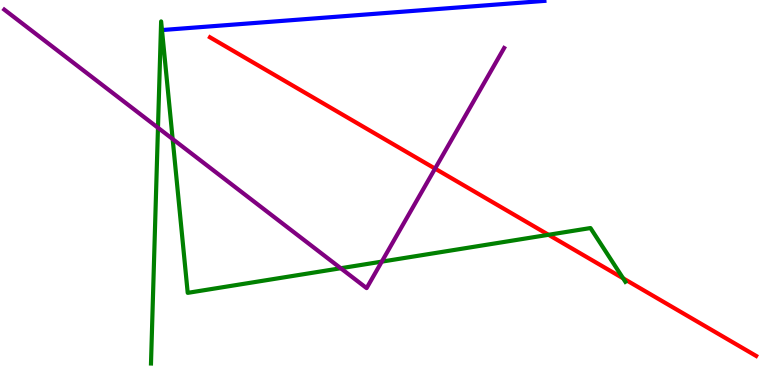[{'lines': ['blue', 'red'], 'intersections': []}, {'lines': ['green', 'red'], 'intersections': [{'x': 7.08, 'y': 3.9}, {'x': 8.04, 'y': 2.77}]}, {'lines': ['purple', 'red'], 'intersections': [{'x': 5.61, 'y': 5.62}]}, {'lines': ['blue', 'green'], 'intersections': []}, {'lines': ['blue', 'purple'], 'intersections': []}, {'lines': ['green', 'purple'], 'intersections': [{'x': 2.04, 'y': 6.68}, {'x': 2.23, 'y': 6.39}, {'x': 4.4, 'y': 3.03}, {'x': 4.93, 'y': 3.2}]}]